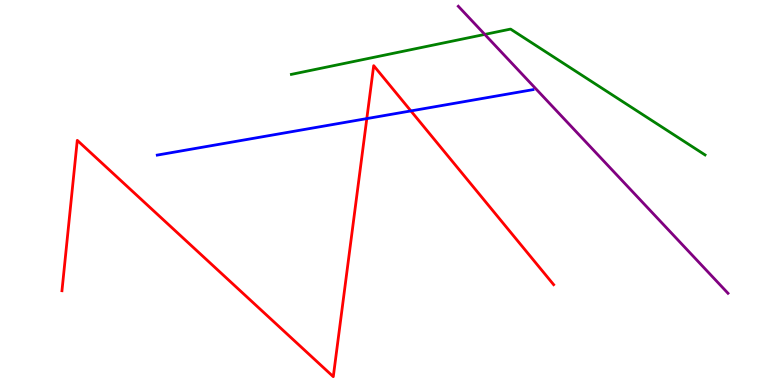[{'lines': ['blue', 'red'], 'intersections': [{'x': 4.73, 'y': 6.92}, {'x': 5.3, 'y': 7.12}]}, {'lines': ['green', 'red'], 'intersections': []}, {'lines': ['purple', 'red'], 'intersections': []}, {'lines': ['blue', 'green'], 'intersections': []}, {'lines': ['blue', 'purple'], 'intersections': []}, {'lines': ['green', 'purple'], 'intersections': [{'x': 6.25, 'y': 9.11}]}]